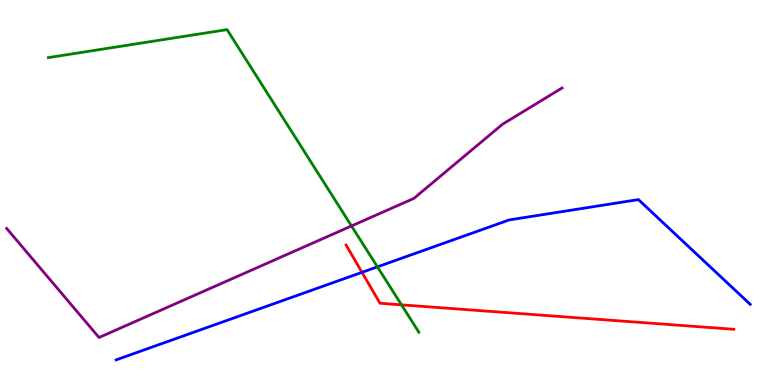[{'lines': ['blue', 'red'], 'intersections': [{'x': 4.67, 'y': 2.93}]}, {'lines': ['green', 'red'], 'intersections': [{'x': 5.18, 'y': 2.08}]}, {'lines': ['purple', 'red'], 'intersections': []}, {'lines': ['blue', 'green'], 'intersections': [{'x': 4.87, 'y': 3.07}]}, {'lines': ['blue', 'purple'], 'intersections': []}, {'lines': ['green', 'purple'], 'intersections': [{'x': 4.54, 'y': 4.13}]}]